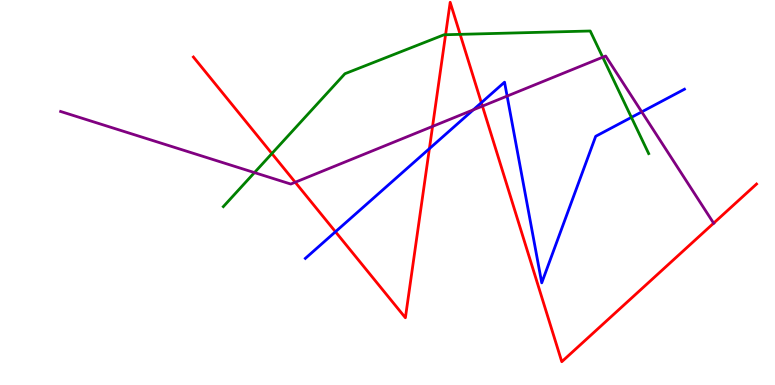[{'lines': ['blue', 'red'], 'intersections': [{'x': 4.33, 'y': 3.98}, {'x': 5.54, 'y': 6.14}, {'x': 6.21, 'y': 7.33}]}, {'lines': ['green', 'red'], 'intersections': [{'x': 3.51, 'y': 6.01}, {'x': 5.75, 'y': 9.1}, {'x': 5.94, 'y': 9.11}]}, {'lines': ['purple', 'red'], 'intersections': [{'x': 3.81, 'y': 5.27}, {'x': 5.58, 'y': 6.72}, {'x': 6.22, 'y': 7.24}, {'x': 9.21, 'y': 4.2}]}, {'lines': ['blue', 'green'], 'intersections': [{'x': 8.15, 'y': 6.95}]}, {'lines': ['blue', 'purple'], 'intersections': [{'x': 6.11, 'y': 7.15}, {'x': 6.54, 'y': 7.5}, {'x': 8.28, 'y': 7.09}]}, {'lines': ['green', 'purple'], 'intersections': [{'x': 3.28, 'y': 5.52}, {'x': 7.78, 'y': 8.51}]}]